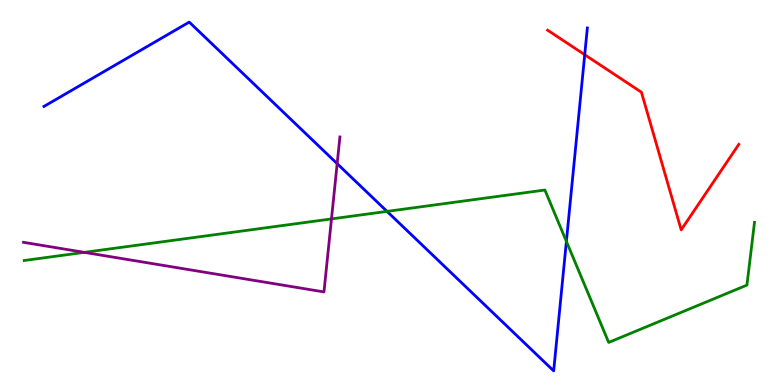[{'lines': ['blue', 'red'], 'intersections': [{'x': 7.54, 'y': 8.58}]}, {'lines': ['green', 'red'], 'intersections': []}, {'lines': ['purple', 'red'], 'intersections': []}, {'lines': ['blue', 'green'], 'intersections': [{'x': 4.99, 'y': 4.51}, {'x': 7.31, 'y': 3.73}]}, {'lines': ['blue', 'purple'], 'intersections': [{'x': 4.35, 'y': 5.75}]}, {'lines': ['green', 'purple'], 'intersections': [{'x': 1.09, 'y': 3.45}, {'x': 4.28, 'y': 4.31}]}]